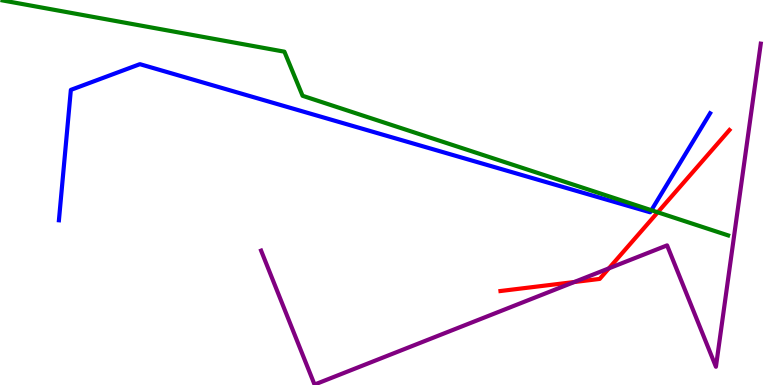[{'lines': ['blue', 'red'], 'intersections': []}, {'lines': ['green', 'red'], 'intersections': [{'x': 8.49, 'y': 4.49}]}, {'lines': ['purple', 'red'], 'intersections': [{'x': 7.41, 'y': 2.67}, {'x': 7.86, 'y': 3.03}]}, {'lines': ['blue', 'green'], 'intersections': [{'x': 8.41, 'y': 4.54}]}, {'lines': ['blue', 'purple'], 'intersections': []}, {'lines': ['green', 'purple'], 'intersections': []}]